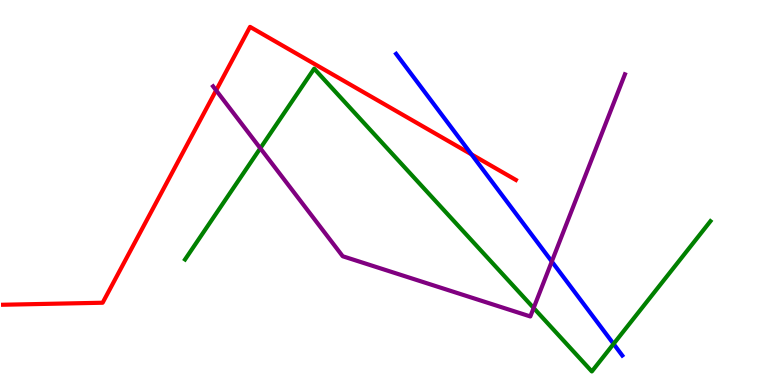[{'lines': ['blue', 'red'], 'intersections': [{'x': 6.08, 'y': 5.99}]}, {'lines': ['green', 'red'], 'intersections': []}, {'lines': ['purple', 'red'], 'intersections': [{'x': 2.79, 'y': 7.65}]}, {'lines': ['blue', 'green'], 'intersections': [{'x': 7.92, 'y': 1.07}]}, {'lines': ['blue', 'purple'], 'intersections': [{'x': 7.12, 'y': 3.21}]}, {'lines': ['green', 'purple'], 'intersections': [{'x': 3.36, 'y': 6.15}, {'x': 6.89, 'y': 2.0}]}]